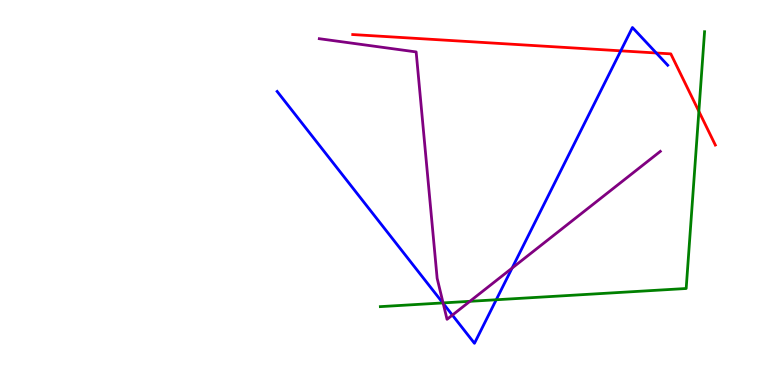[{'lines': ['blue', 'red'], 'intersections': [{'x': 8.01, 'y': 8.68}, {'x': 8.47, 'y': 8.62}]}, {'lines': ['green', 'red'], 'intersections': [{'x': 9.02, 'y': 7.11}]}, {'lines': ['purple', 'red'], 'intersections': []}, {'lines': ['blue', 'green'], 'intersections': [{'x': 5.71, 'y': 2.13}, {'x': 6.4, 'y': 2.21}]}, {'lines': ['blue', 'purple'], 'intersections': [{'x': 5.72, 'y': 2.12}, {'x': 5.84, 'y': 1.82}, {'x': 6.61, 'y': 3.04}]}, {'lines': ['green', 'purple'], 'intersections': [{'x': 5.72, 'y': 2.13}, {'x': 6.06, 'y': 2.17}]}]